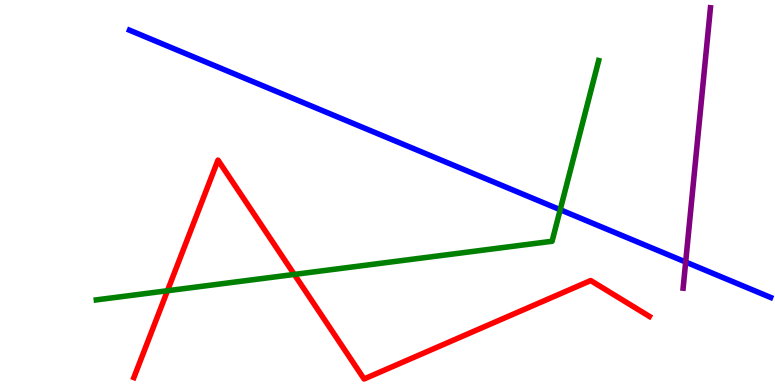[{'lines': ['blue', 'red'], 'intersections': []}, {'lines': ['green', 'red'], 'intersections': [{'x': 2.16, 'y': 2.45}, {'x': 3.8, 'y': 2.87}]}, {'lines': ['purple', 'red'], 'intersections': []}, {'lines': ['blue', 'green'], 'intersections': [{'x': 7.23, 'y': 4.55}]}, {'lines': ['blue', 'purple'], 'intersections': [{'x': 8.85, 'y': 3.19}]}, {'lines': ['green', 'purple'], 'intersections': []}]